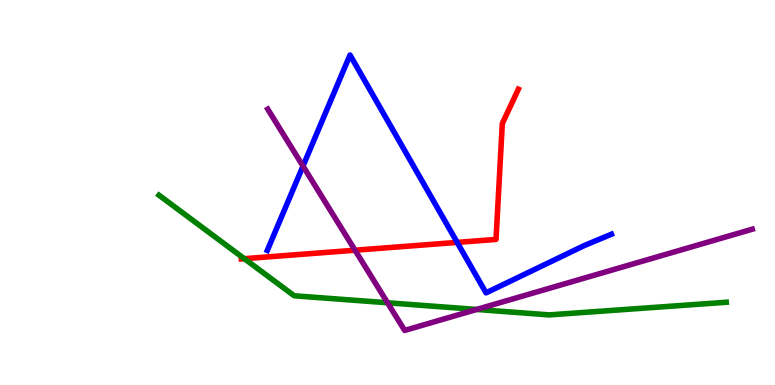[{'lines': ['blue', 'red'], 'intersections': [{'x': 5.9, 'y': 3.7}]}, {'lines': ['green', 'red'], 'intersections': [{'x': 3.15, 'y': 3.28}]}, {'lines': ['purple', 'red'], 'intersections': [{'x': 4.58, 'y': 3.5}]}, {'lines': ['blue', 'green'], 'intersections': []}, {'lines': ['blue', 'purple'], 'intersections': [{'x': 3.91, 'y': 5.69}]}, {'lines': ['green', 'purple'], 'intersections': [{'x': 5.0, 'y': 2.14}, {'x': 6.15, 'y': 1.96}]}]